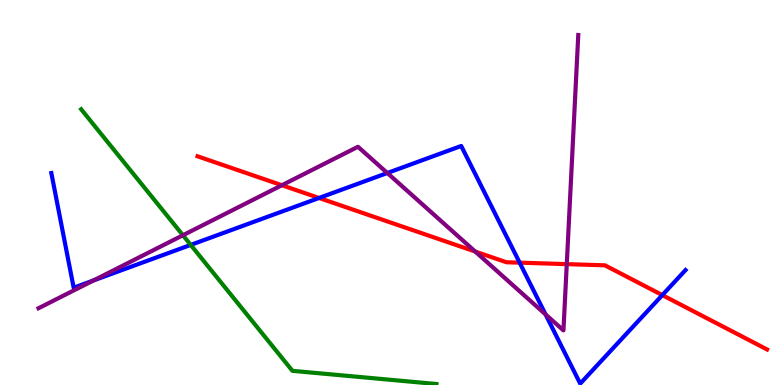[{'lines': ['blue', 'red'], 'intersections': [{'x': 4.12, 'y': 4.86}, {'x': 6.71, 'y': 3.18}, {'x': 8.55, 'y': 2.33}]}, {'lines': ['green', 'red'], 'intersections': []}, {'lines': ['purple', 'red'], 'intersections': [{'x': 3.64, 'y': 5.19}, {'x': 6.13, 'y': 3.47}, {'x': 7.31, 'y': 3.14}]}, {'lines': ['blue', 'green'], 'intersections': [{'x': 2.46, 'y': 3.64}]}, {'lines': ['blue', 'purple'], 'intersections': [{'x': 1.2, 'y': 2.71}, {'x': 5.0, 'y': 5.51}, {'x': 7.04, 'y': 1.83}]}, {'lines': ['green', 'purple'], 'intersections': [{'x': 2.36, 'y': 3.89}]}]